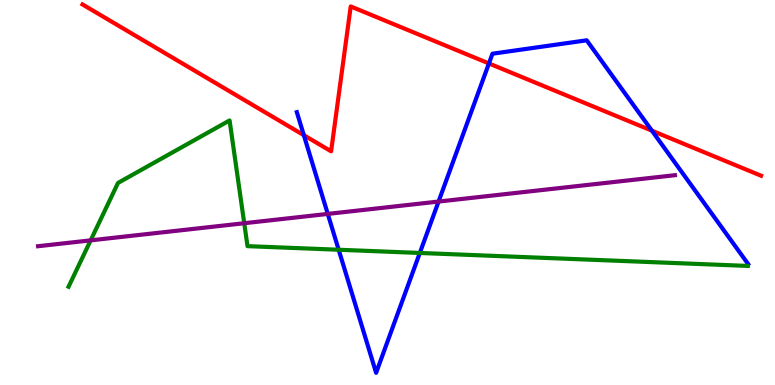[{'lines': ['blue', 'red'], 'intersections': [{'x': 3.92, 'y': 6.49}, {'x': 6.31, 'y': 8.35}, {'x': 8.41, 'y': 6.61}]}, {'lines': ['green', 'red'], 'intersections': []}, {'lines': ['purple', 'red'], 'intersections': []}, {'lines': ['blue', 'green'], 'intersections': [{'x': 4.37, 'y': 3.51}, {'x': 5.42, 'y': 3.43}]}, {'lines': ['blue', 'purple'], 'intersections': [{'x': 4.23, 'y': 4.44}, {'x': 5.66, 'y': 4.76}]}, {'lines': ['green', 'purple'], 'intersections': [{'x': 1.17, 'y': 3.76}, {'x': 3.15, 'y': 4.2}]}]